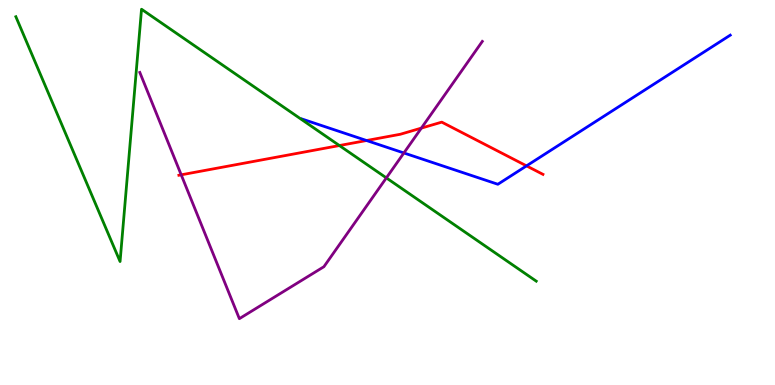[{'lines': ['blue', 'red'], 'intersections': [{'x': 4.73, 'y': 6.35}, {'x': 6.79, 'y': 5.69}]}, {'lines': ['green', 'red'], 'intersections': [{'x': 4.38, 'y': 6.22}]}, {'lines': ['purple', 'red'], 'intersections': [{'x': 2.34, 'y': 5.46}, {'x': 5.44, 'y': 6.67}]}, {'lines': ['blue', 'green'], 'intersections': []}, {'lines': ['blue', 'purple'], 'intersections': [{'x': 5.21, 'y': 6.03}]}, {'lines': ['green', 'purple'], 'intersections': [{'x': 4.99, 'y': 5.38}]}]